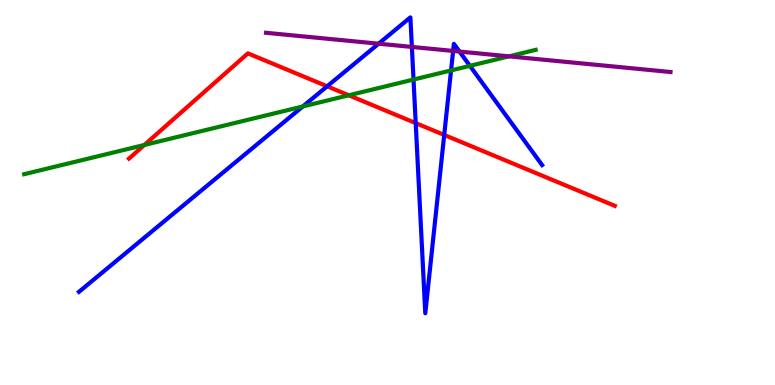[{'lines': ['blue', 'red'], 'intersections': [{'x': 4.22, 'y': 7.76}, {'x': 5.36, 'y': 6.8}, {'x': 5.73, 'y': 6.49}]}, {'lines': ['green', 'red'], 'intersections': [{'x': 1.86, 'y': 6.23}, {'x': 4.5, 'y': 7.53}]}, {'lines': ['purple', 'red'], 'intersections': []}, {'lines': ['blue', 'green'], 'intersections': [{'x': 3.91, 'y': 7.23}, {'x': 5.34, 'y': 7.93}, {'x': 5.82, 'y': 8.17}, {'x': 6.06, 'y': 8.29}]}, {'lines': ['blue', 'purple'], 'intersections': [{'x': 4.89, 'y': 8.86}, {'x': 5.31, 'y': 8.78}, {'x': 5.85, 'y': 8.68}, {'x': 5.93, 'y': 8.66}]}, {'lines': ['green', 'purple'], 'intersections': [{'x': 6.57, 'y': 8.54}]}]